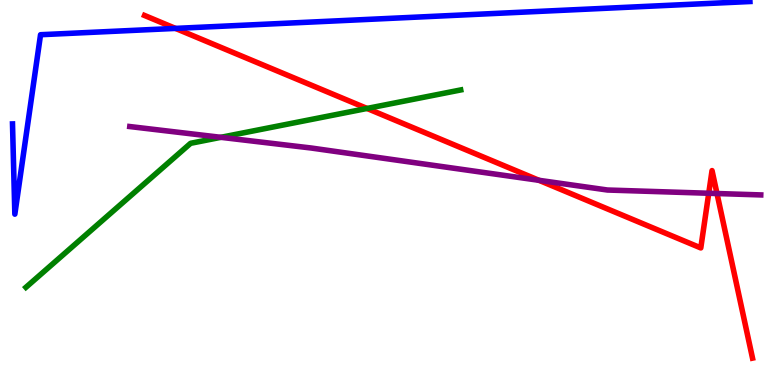[{'lines': ['blue', 'red'], 'intersections': [{'x': 2.26, 'y': 9.26}]}, {'lines': ['green', 'red'], 'intersections': [{'x': 4.74, 'y': 7.18}]}, {'lines': ['purple', 'red'], 'intersections': [{'x': 6.95, 'y': 5.32}, {'x': 9.15, 'y': 4.98}, {'x': 9.25, 'y': 4.97}]}, {'lines': ['blue', 'green'], 'intersections': []}, {'lines': ['blue', 'purple'], 'intersections': []}, {'lines': ['green', 'purple'], 'intersections': [{'x': 2.85, 'y': 6.43}]}]